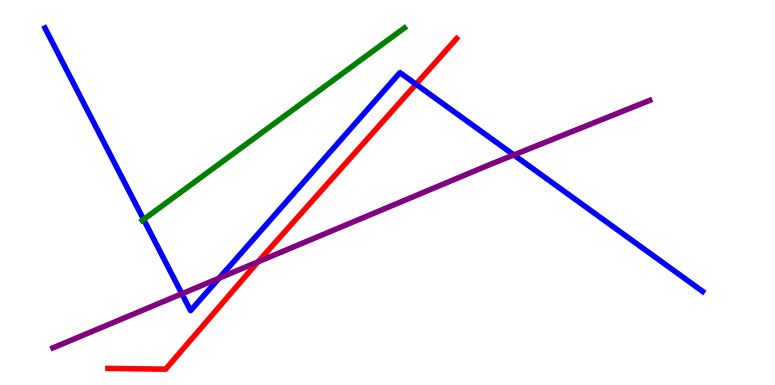[{'lines': ['blue', 'red'], 'intersections': [{'x': 5.37, 'y': 7.81}]}, {'lines': ['green', 'red'], 'intersections': []}, {'lines': ['purple', 'red'], 'intersections': [{'x': 3.33, 'y': 3.2}]}, {'lines': ['blue', 'green'], 'intersections': [{'x': 1.85, 'y': 4.3}]}, {'lines': ['blue', 'purple'], 'intersections': [{'x': 2.35, 'y': 2.37}, {'x': 2.83, 'y': 2.78}, {'x': 6.63, 'y': 5.98}]}, {'lines': ['green', 'purple'], 'intersections': []}]